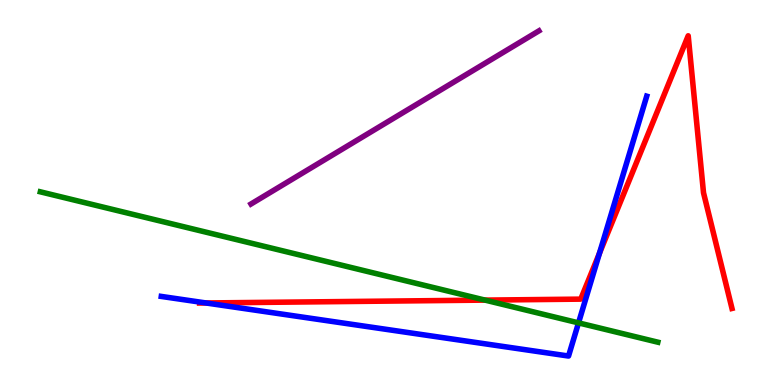[{'lines': ['blue', 'red'], 'intersections': [{'x': 2.66, 'y': 2.13}, {'x': 7.74, 'y': 3.42}]}, {'lines': ['green', 'red'], 'intersections': [{'x': 6.26, 'y': 2.2}]}, {'lines': ['purple', 'red'], 'intersections': []}, {'lines': ['blue', 'green'], 'intersections': [{'x': 7.46, 'y': 1.61}]}, {'lines': ['blue', 'purple'], 'intersections': []}, {'lines': ['green', 'purple'], 'intersections': []}]